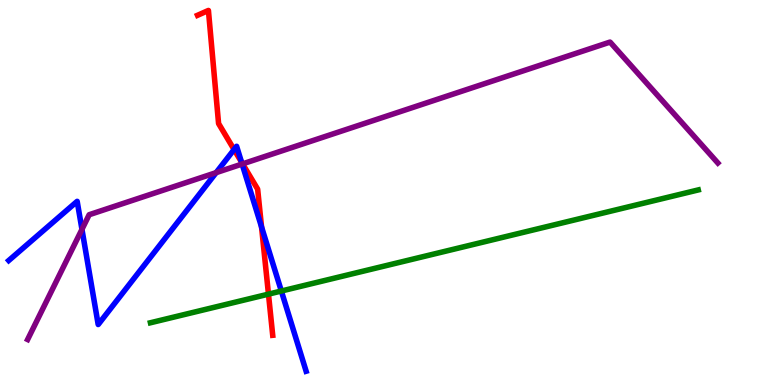[{'lines': ['blue', 'red'], 'intersections': [{'x': 3.02, 'y': 6.12}, {'x': 3.12, 'y': 5.79}, {'x': 3.37, 'y': 4.11}]}, {'lines': ['green', 'red'], 'intersections': [{'x': 3.46, 'y': 2.36}]}, {'lines': ['purple', 'red'], 'intersections': [{'x': 3.13, 'y': 5.74}]}, {'lines': ['blue', 'green'], 'intersections': [{'x': 3.63, 'y': 2.44}]}, {'lines': ['blue', 'purple'], 'intersections': [{'x': 1.06, 'y': 4.04}, {'x': 2.79, 'y': 5.52}, {'x': 3.12, 'y': 5.74}]}, {'lines': ['green', 'purple'], 'intersections': []}]